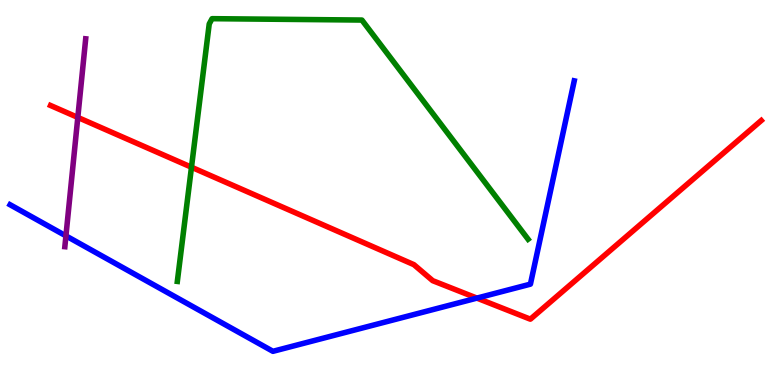[{'lines': ['blue', 'red'], 'intersections': [{'x': 6.15, 'y': 2.26}]}, {'lines': ['green', 'red'], 'intersections': [{'x': 2.47, 'y': 5.66}]}, {'lines': ['purple', 'red'], 'intersections': [{'x': 1.0, 'y': 6.95}]}, {'lines': ['blue', 'green'], 'intersections': []}, {'lines': ['blue', 'purple'], 'intersections': [{'x': 0.851, 'y': 3.87}]}, {'lines': ['green', 'purple'], 'intersections': []}]